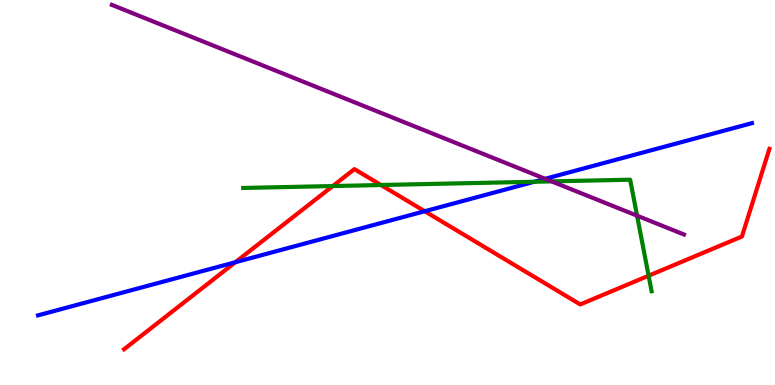[{'lines': ['blue', 'red'], 'intersections': [{'x': 3.04, 'y': 3.19}, {'x': 5.48, 'y': 4.51}]}, {'lines': ['green', 'red'], 'intersections': [{'x': 4.29, 'y': 5.17}, {'x': 4.92, 'y': 5.19}, {'x': 8.37, 'y': 2.84}]}, {'lines': ['purple', 'red'], 'intersections': []}, {'lines': ['blue', 'green'], 'intersections': [{'x': 6.89, 'y': 5.28}]}, {'lines': ['blue', 'purple'], 'intersections': [{'x': 7.04, 'y': 5.36}]}, {'lines': ['green', 'purple'], 'intersections': [{'x': 7.12, 'y': 5.29}, {'x': 8.22, 'y': 4.4}]}]